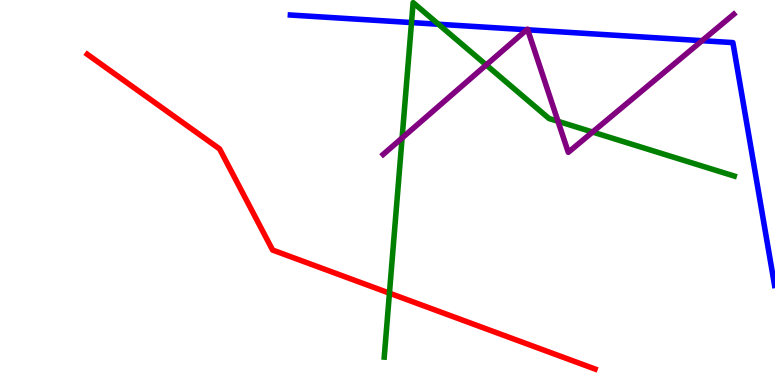[{'lines': ['blue', 'red'], 'intersections': []}, {'lines': ['green', 'red'], 'intersections': [{'x': 5.03, 'y': 2.39}]}, {'lines': ['purple', 'red'], 'intersections': []}, {'lines': ['blue', 'green'], 'intersections': [{'x': 5.31, 'y': 9.41}, {'x': 5.66, 'y': 9.37}]}, {'lines': ['blue', 'purple'], 'intersections': [{'x': 6.8, 'y': 9.23}, {'x': 6.81, 'y': 9.23}, {'x': 9.06, 'y': 8.94}]}, {'lines': ['green', 'purple'], 'intersections': [{'x': 5.19, 'y': 6.42}, {'x': 6.27, 'y': 8.31}, {'x': 7.2, 'y': 6.85}, {'x': 7.65, 'y': 6.57}]}]